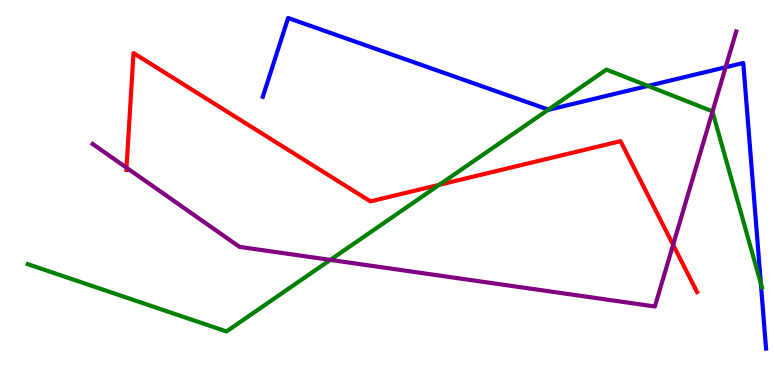[{'lines': ['blue', 'red'], 'intersections': []}, {'lines': ['green', 'red'], 'intersections': [{'x': 5.67, 'y': 5.2}]}, {'lines': ['purple', 'red'], 'intersections': [{'x': 1.63, 'y': 5.64}, {'x': 8.69, 'y': 3.64}]}, {'lines': ['blue', 'green'], 'intersections': [{'x': 7.08, 'y': 7.15}, {'x': 8.36, 'y': 7.77}, {'x': 9.82, 'y': 2.64}]}, {'lines': ['blue', 'purple'], 'intersections': [{'x': 9.36, 'y': 8.25}]}, {'lines': ['green', 'purple'], 'intersections': [{'x': 4.26, 'y': 3.25}, {'x': 9.19, 'y': 7.1}]}]